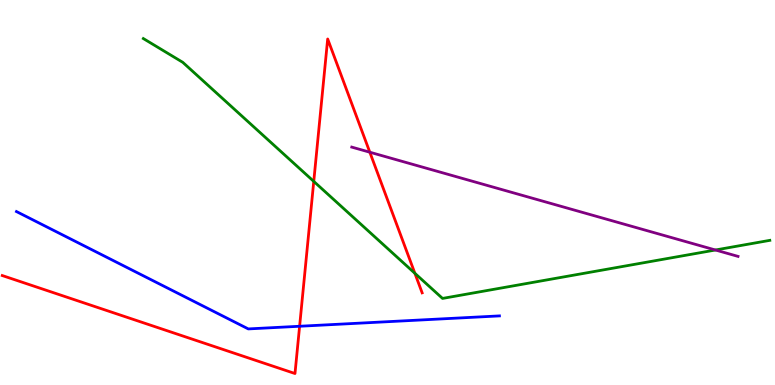[{'lines': ['blue', 'red'], 'intersections': [{'x': 3.87, 'y': 1.53}]}, {'lines': ['green', 'red'], 'intersections': [{'x': 4.05, 'y': 5.29}, {'x': 5.35, 'y': 2.9}]}, {'lines': ['purple', 'red'], 'intersections': [{'x': 4.77, 'y': 6.05}]}, {'lines': ['blue', 'green'], 'intersections': []}, {'lines': ['blue', 'purple'], 'intersections': []}, {'lines': ['green', 'purple'], 'intersections': [{'x': 9.23, 'y': 3.51}]}]